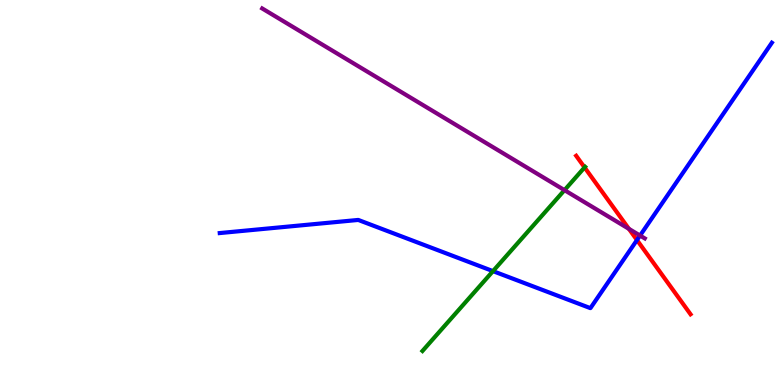[{'lines': ['blue', 'red'], 'intersections': [{'x': 8.22, 'y': 3.77}]}, {'lines': ['green', 'red'], 'intersections': [{'x': 7.54, 'y': 5.65}]}, {'lines': ['purple', 'red'], 'intersections': [{'x': 8.11, 'y': 4.06}]}, {'lines': ['blue', 'green'], 'intersections': [{'x': 6.36, 'y': 2.96}]}, {'lines': ['blue', 'purple'], 'intersections': [{'x': 8.26, 'y': 3.88}]}, {'lines': ['green', 'purple'], 'intersections': [{'x': 7.28, 'y': 5.06}]}]